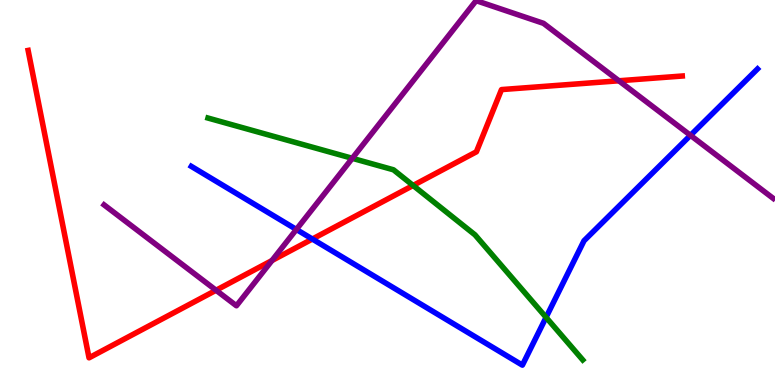[{'lines': ['blue', 'red'], 'intersections': [{'x': 4.03, 'y': 3.79}]}, {'lines': ['green', 'red'], 'intersections': [{'x': 5.33, 'y': 5.18}]}, {'lines': ['purple', 'red'], 'intersections': [{'x': 2.79, 'y': 2.46}, {'x': 3.51, 'y': 3.23}, {'x': 7.99, 'y': 7.9}]}, {'lines': ['blue', 'green'], 'intersections': [{'x': 7.05, 'y': 1.76}]}, {'lines': ['blue', 'purple'], 'intersections': [{'x': 3.82, 'y': 4.04}, {'x': 8.91, 'y': 6.48}]}, {'lines': ['green', 'purple'], 'intersections': [{'x': 4.55, 'y': 5.89}]}]